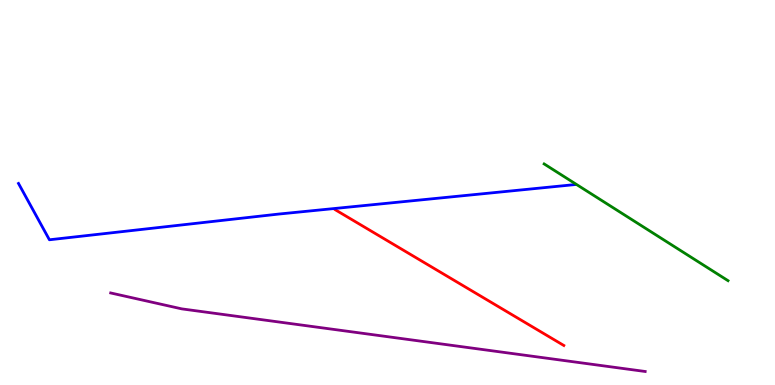[{'lines': ['blue', 'red'], 'intersections': []}, {'lines': ['green', 'red'], 'intersections': []}, {'lines': ['purple', 'red'], 'intersections': []}, {'lines': ['blue', 'green'], 'intersections': []}, {'lines': ['blue', 'purple'], 'intersections': []}, {'lines': ['green', 'purple'], 'intersections': []}]